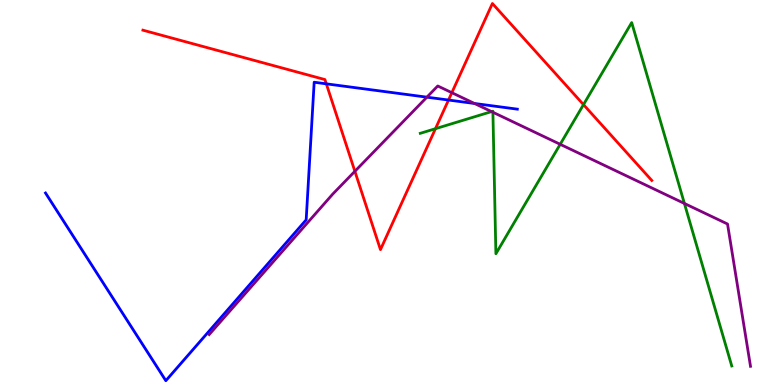[{'lines': ['blue', 'red'], 'intersections': [{'x': 4.21, 'y': 7.82}, {'x': 5.79, 'y': 7.4}]}, {'lines': ['green', 'red'], 'intersections': [{'x': 5.62, 'y': 6.66}, {'x': 7.53, 'y': 7.28}]}, {'lines': ['purple', 'red'], 'intersections': [{'x': 4.58, 'y': 5.55}, {'x': 5.83, 'y': 7.59}]}, {'lines': ['blue', 'green'], 'intersections': []}, {'lines': ['blue', 'purple'], 'intersections': [{'x': 5.51, 'y': 7.48}, {'x': 6.12, 'y': 7.31}]}, {'lines': ['green', 'purple'], 'intersections': [{'x': 6.34, 'y': 7.1}, {'x': 6.36, 'y': 7.08}, {'x': 7.23, 'y': 6.25}, {'x': 8.83, 'y': 4.72}]}]